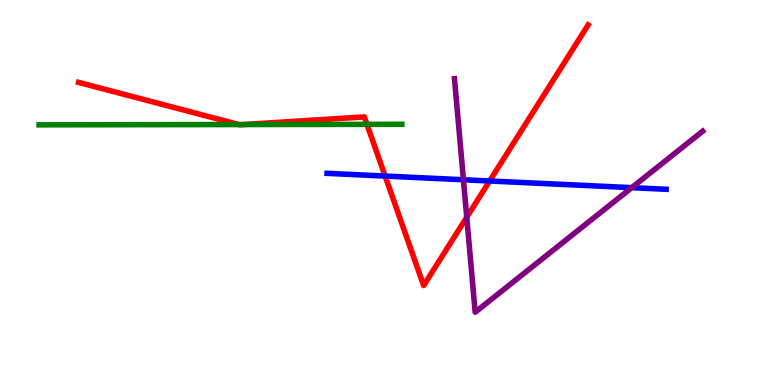[{'lines': ['blue', 'red'], 'intersections': [{'x': 4.97, 'y': 5.43}, {'x': 6.32, 'y': 5.3}]}, {'lines': ['green', 'red'], 'intersections': [{'x': 3.08, 'y': 6.77}, {'x': 3.14, 'y': 6.77}, {'x': 4.73, 'y': 6.77}]}, {'lines': ['purple', 'red'], 'intersections': [{'x': 6.02, 'y': 4.36}]}, {'lines': ['blue', 'green'], 'intersections': []}, {'lines': ['blue', 'purple'], 'intersections': [{'x': 5.98, 'y': 5.33}, {'x': 8.15, 'y': 5.13}]}, {'lines': ['green', 'purple'], 'intersections': []}]